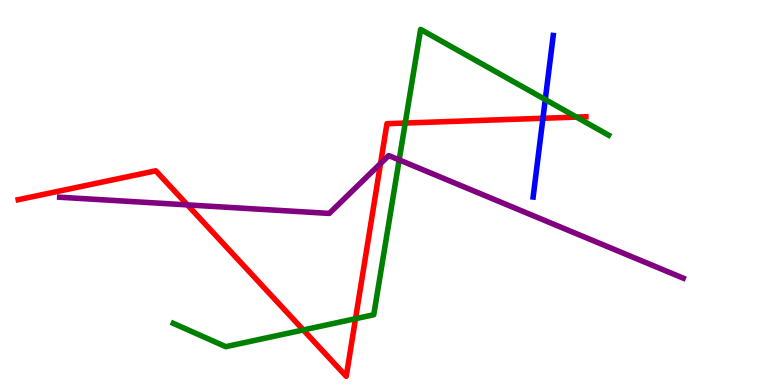[{'lines': ['blue', 'red'], 'intersections': [{'x': 7.01, 'y': 6.93}]}, {'lines': ['green', 'red'], 'intersections': [{'x': 3.91, 'y': 1.43}, {'x': 4.59, 'y': 1.72}, {'x': 5.23, 'y': 6.8}, {'x': 7.44, 'y': 6.96}]}, {'lines': ['purple', 'red'], 'intersections': [{'x': 2.42, 'y': 4.68}, {'x': 4.91, 'y': 5.75}]}, {'lines': ['blue', 'green'], 'intersections': [{'x': 7.04, 'y': 7.41}]}, {'lines': ['blue', 'purple'], 'intersections': []}, {'lines': ['green', 'purple'], 'intersections': [{'x': 5.15, 'y': 5.85}]}]